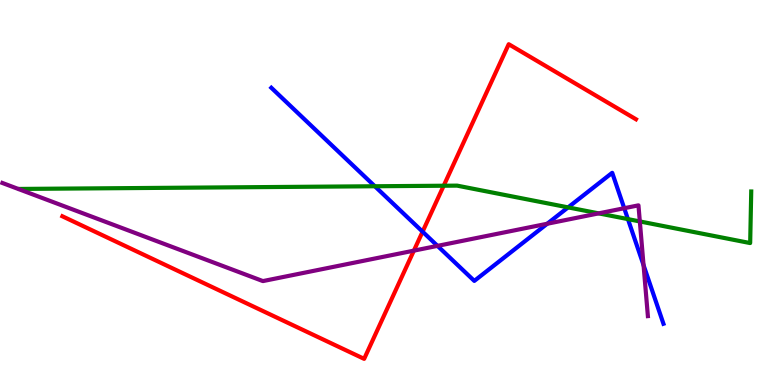[{'lines': ['blue', 'red'], 'intersections': [{'x': 5.45, 'y': 3.98}]}, {'lines': ['green', 'red'], 'intersections': [{'x': 5.73, 'y': 5.18}]}, {'lines': ['purple', 'red'], 'intersections': [{'x': 5.34, 'y': 3.49}]}, {'lines': ['blue', 'green'], 'intersections': [{'x': 4.84, 'y': 5.16}, {'x': 7.33, 'y': 4.61}, {'x': 8.1, 'y': 4.31}]}, {'lines': ['blue', 'purple'], 'intersections': [{'x': 5.65, 'y': 3.61}, {'x': 7.06, 'y': 4.19}, {'x': 8.05, 'y': 4.59}, {'x': 8.3, 'y': 3.11}]}, {'lines': ['green', 'purple'], 'intersections': [{'x': 7.72, 'y': 4.46}, {'x': 8.26, 'y': 4.25}]}]